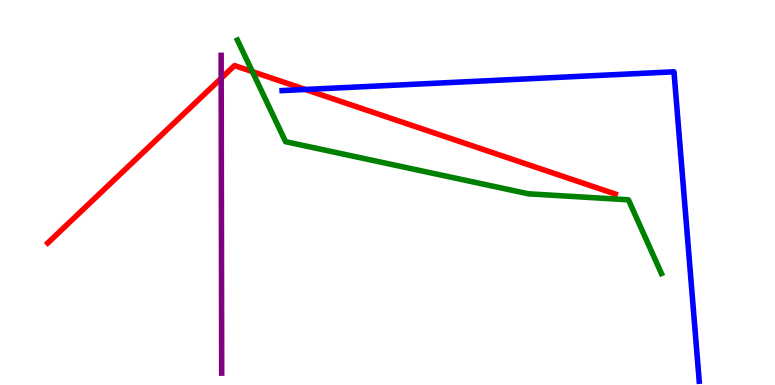[{'lines': ['blue', 'red'], 'intersections': [{'x': 3.94, 'y': 7.68}]}, {'lines': ['green', 'red'], 'intersections': [{'x': 3.26, 'y': 8.14}]}, {'lines': ['purple', 'red'], 'intersections': [{'x': 2.85, 'y': 7.97}]}, {'lines': ['blue', 'green'], 'intersections': []}, {'lines': ['blue', 'purple'], 'intersections': []}, {'lines': ['green', 'purple'], 'intersections': []}]